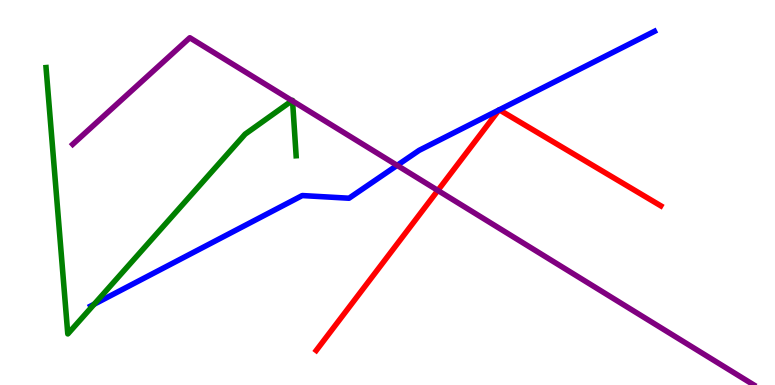[{'lines': ['blue', 'red'], 'intersections': [{'x': 6.44, 'y': 7.14}, {'x': 6.44, 'y': 7.15}]}, {'lines': ['green', 'red'], 'intersections': []}, {'lines': ['purple', 'red'], 'intersections': [{'x': 5.65, 'y': 5.05}]}, {'lines': ['blue', 'green'], 'intersections': [{'x': 1.22, 'y': 2.1}]}, {'lines': ['blue', 'purple'], 'intersections': [{'x': 5.12, 'y': 5.7}]}, {'lines': ['green', 'purple'], 'intersections': [{'x': 3.77, 'y': 7.38}, {'x': 3.77, 'y': 7.38}]}]